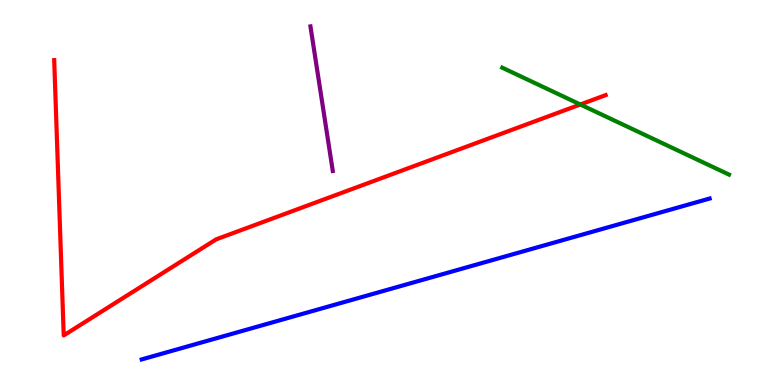[{'lines': ['blue', 'red'], 'intersections': []}, {'lines': ['green', 'red'], 'intersections': [{'x': 7.49, 'y': 7.29}]}, {'lines': ['purple', 'red'], 'intersections': []}, {'lines': ['blue', 'green'], 'intersections': []}, {'lines': ['blue', 'purple'], 'intersections': []}, {'lines': ['green', 'purple'], 'intersections': []}]